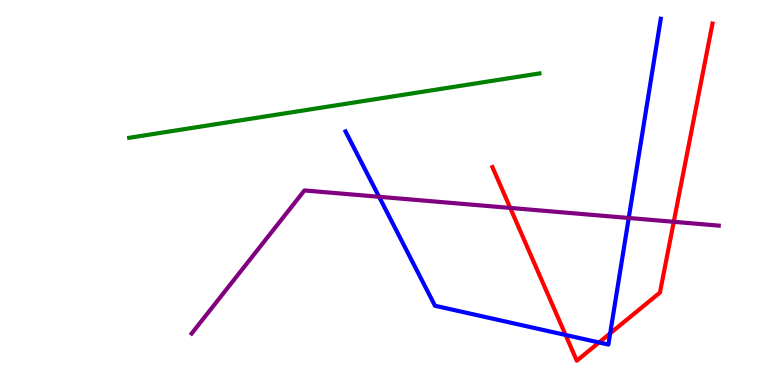[{'lines': ['blue', 'red'], 'intersections': [{'x': 7.3, 'y': 1.3}, {'x': 7.73, 'y': 1.1}, {'x': 7.87, 'y': 1.34}]}, {'lines': ['green', 'red'], 'intersections': []}, {'lines': ['purple', 'red'], 'intersections': [{'x': 6.58, 'y': 4.6}, {'x': 8.69, 'y': 4.24}]}, {'lines': ['blue', 'green'], 'intersections': []}, {'lines': ['blue', 'purple'], 'intersections': [{'x': 4.89, 'y': 4.89}, {'x': 8.11, 'y': 4.34}]}, {'lines': ['green', 'purple'], 'intersections': []}]